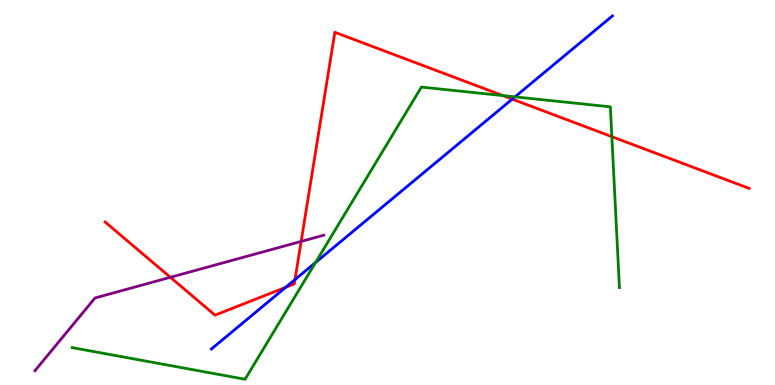[{'lines': ['blue', 'red'], 'intersections': [{'x': 3.69, 'y': 2.54}, {'x': 3.81, 'y': 2.74}, {'x': 6.61, 'y': 7.43}]}, {'lines': ['green', 'red'], 'intersections': [{'x': 6.49, 'y': 7.52}, {'x': 7.89, 'y': 6.45}]}, {'lines': ['purple', 'red'], 'intersections': [{'x': 2.2, 'y': 2.8}, {'x': 3.89, 'y': 3.73}]}, {'lines': ['blue', 'green'], 'intersections': [{'x': 4.07, 'y': 3.18}, {'x': 6.64, 'y': 7.48}]}, {'lines': ['blue', 'purple'], 'intersections': []}, {'lines': ['green', 'purple'], 'intersections': []}]